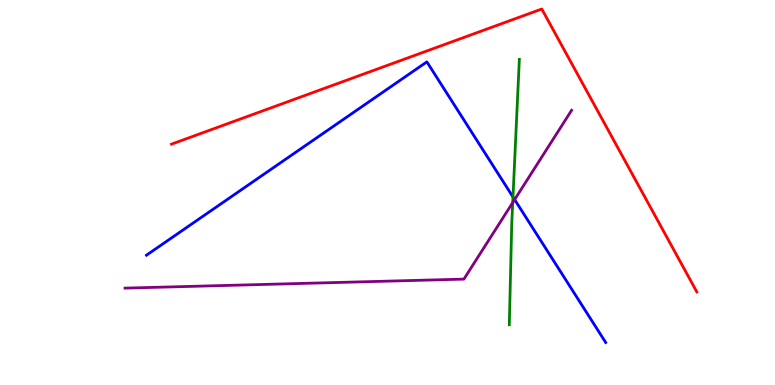[{'lines': ['blue', 'red'], 'intersections': []}, {'lines': ['green', 'red'], 'intersections': []}, {'lines': ['purple', 'red'], 'intersections': []}, {'lines': ['blue', 'green'], 'intersections': [{'x': 6.62, 'y': 4.88}]}, {'lines': ['blue', 'purple'], 'intersections': [{'x': 6.64, 'y': 4.82}]}, {'lines': ['green', 'purple'], 'intersections': [{'x': 6.62, 'y': 4.74}]}]